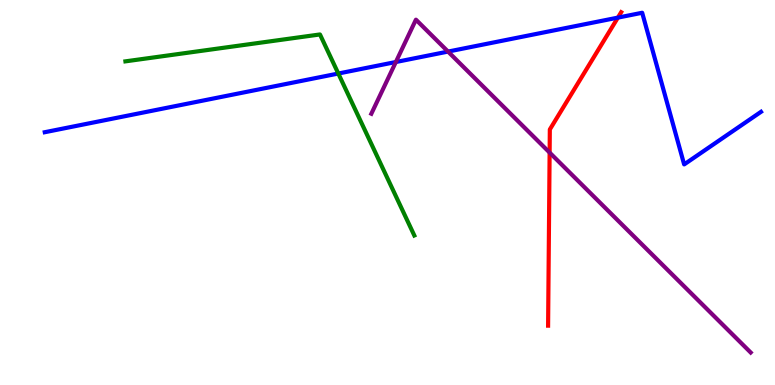[{'lines': ['blue', 'red'], 'intersections': [{'x': 7.97, 'y': 9.54}]}, {'lines': ['green', 'red'], 'intersections': []}, {'lines': ['purple', 'red'], 'intersections': [{'x': 7.09, 'y': 6.04}]}, {'lines': ['blue', 'green'], 'intersections': [{'x': 4.37, 'y': 8.09}]}, {'lines': ['blue', 'purple'], 'intersections': [{'x': 5.11, 'y': 8.39}, {'x': 5.78, 'y': 8.66}]}, {'lines': ['green', 'purple'], 'intersections': []}]